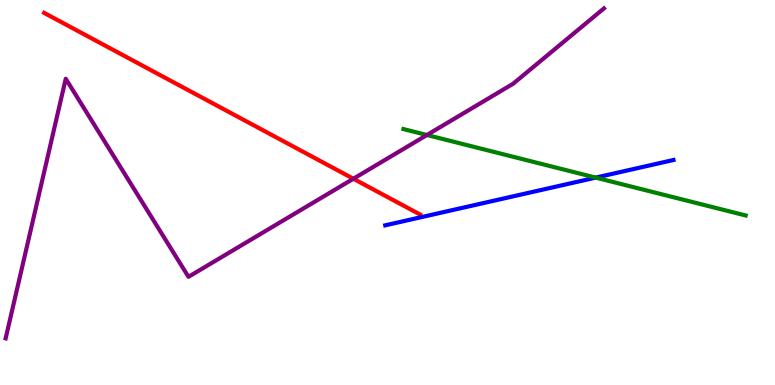[{'lines': ['blue', 'red'], 'intersections': []}, {'lines': ['green', 'red'], 'intersections': []}, {'lines': ['purple', 'red'], 'intersections': [{'x': 4.56, 'y': 5.36}]}, {'lines': ['blue', 'green'], 'intersections': [{'x': 7.69, 'y': 5.39}]}, {'lines': ['blue', 'purple'], 'intersections': []}, {'lines': ['green', 'purple'], 'intersections': [{'x': 5.51, 'y': 6.49}]}]